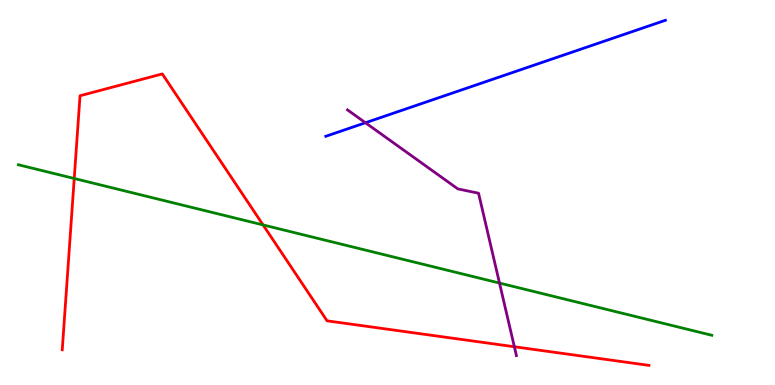[{'lines': ['blue', 'red'], 'intersections': []}, {'lines': ['green', 'red'], 'intersections': [{'x': 0.958, 'y': 5.36}, {'x': 3.39, 'y': 4.16}]}, {'lines': ['purple', 'red'], 'intersections': [{'x': 6.64, 'y': 0.994}]}, {'lines': ['blue', 'green'], 'intersections': []}, {'lines': ['blue', 'purple'], 'intersections': [{'x': 4.72, 'y': 6.81}]}, {'lines': ['green', 'purple'], 'intersections': [{'x': 6.45, 'y': 2.65}]}]